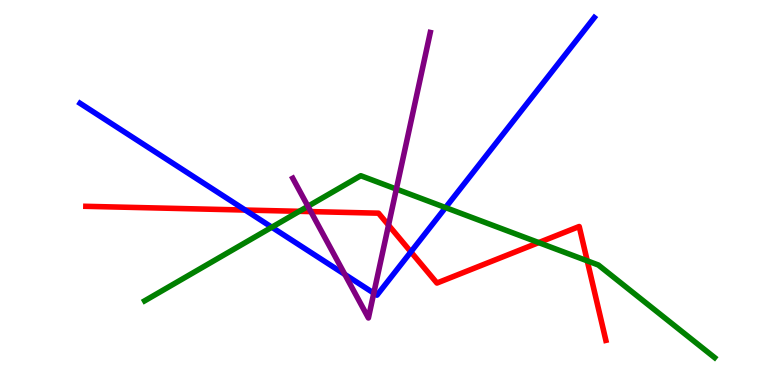[{'lines': ['blue', 'red'], 'intersections': [{'x': 3.16, 'y': 4.54}, {'x': 5.3, 'y': 3.46}]}, {'lines': ['green', 'red'], 'intersections': [{'x': 3.86, 'y': 4.51}, {'x': 6.95, 'y': 3.7}, {'x': 7.58, 'y': 3.23}]}, {'lines': ['purple', 'red'], 'intersections': [{'x': 4.01, 'y': 4.5}, {'x': 5.01, 'y': 4.15}]}, {'lines': ['blue', 'green'], 'intersections': [{'x': 3.51, 'y': 4.1}, {'x': 5.75, 'y': 4.61}]}, {'lines': ['blue', 'purple'], 'intersections': [{'x': 4.45, 'y': 2.87}, {'x': 4.82, 'y': 2.39}]}, {'lines': ['green', 'purple'], 'intersections': [{'x': 3.97, 'y': 4.64}, {'x': 5.11, 'y': 5.09}]}]